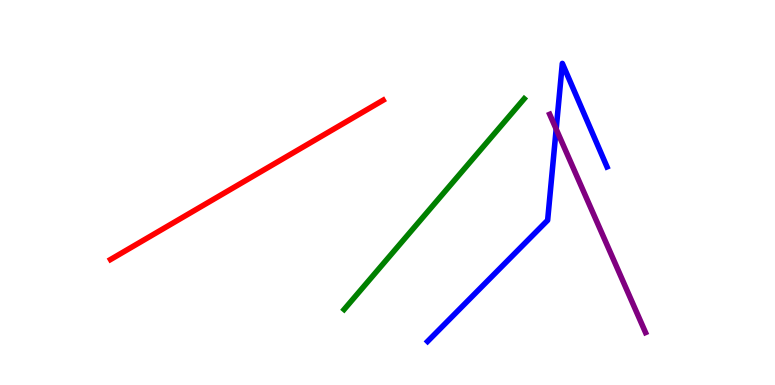[{'lines': ['blue', 'red'], 'intersections': []}, {'lines': ['green', 'red'], 'intersections': []}, {'lines': ['purple', 'red'], 'intersections': []}, {'lines': ['blue', 'green'], 'intersections': []}, {'lines': ['blue', 'purple'], 'intersections': [{'x': 7.18, 'y': 6.65}]}, {'lines': ['green', 'purple'], 'intersections': []}]